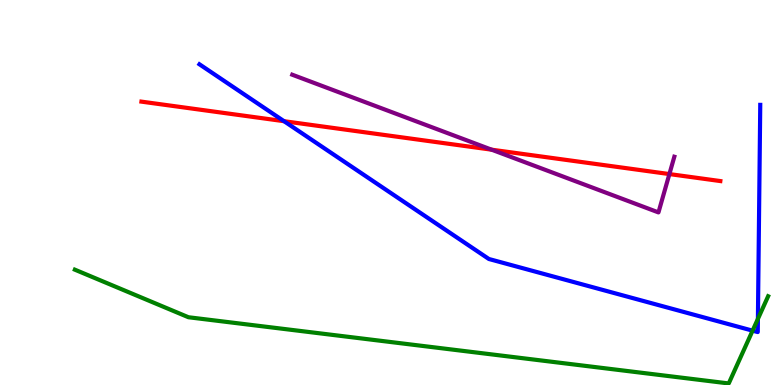[{'lines': ['blue', 'red'], 'intersections': [{'x': 3.67, 'y': 6.85}]}, {'lines': ['green', 'red'], 'intersections': []}, {'lines': ['purple', 'red'], 'intersections': [{'x': 6.34, 'y': 6.11}, {'x': 8.64, 'y': 5.48}]}, {'lines': ['blue', 'green'], 'intersections': [{'x': 9.71, 'y': 1.41}, {'x': 9.78, 'y': 1.72}]}, {'lines': ['blue', 'purple'], 'intersections': []}, {'lines': ['green', 'purple'], 'intersections': []}]